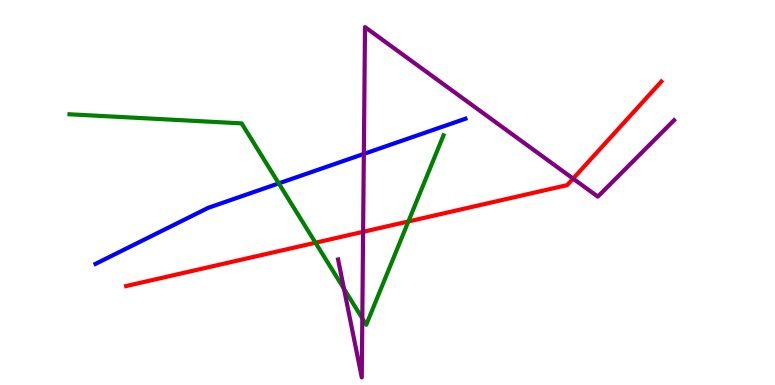[{'lines': ['blue', 'red'], 'intersections': []}, {'lines': ['green', 'red'], 'intersections': [{'x': 4.07, 'y': 3.7}, {'x': 5.27, 'y': 4.25}]}, {'lines': ['purple', 'red'], 'intersections': [{'x': 4.69, 'y': 3.98}, {'x': 7.39, 'y': 5.36}]}, {'lines': ['blue', 'green'], 'intersections': [{'x': 3.6, 'y': 5.24}]}, {'lines': ['blue', 'purple'], 'intersections': [{'x': 4.69, 'y': 6.0}]}, {'lines': ['green', 'purple'], 'intersections': [{'x': 4.44, 'y': 2.5}, {'x': 4.67, 'y': 1.73}]}]